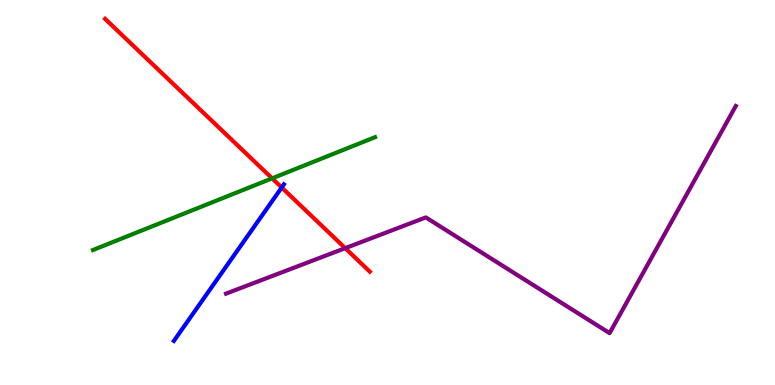[{'lines': ['blue', 'red'], 'intersections': [{'x': 3.63, 'y': 5.13}]}, {'lines': ['green', 'red'], 'intersections': [{'x': 3.51, 'y': 5.37}]}, {'lines': ['purple', 'red'], 'intersections': [{'x': 4.45, 'y': 3.55}]}, {'lines': ['blue', 'green'], 'intersections': []}, {'lines': ['blue', 'purple'], 'intersections': []}, {'lines': ['green', 'purple'], 'intersections': []}]